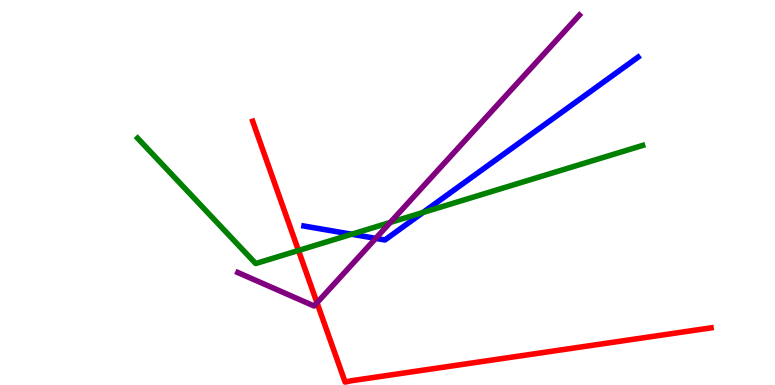[{'lines': ['blue', 'red'], 'intersections': []}, {'lines': ['green', 'red'], 'intersections': [{'x': 3.85, 'y': 3.49}]}, {'lines': ['purple', 'red'], 'intersections': [{'x': 4.09, 'y': 2.14}]}, {'lines': ['blue', 'green'], 'intersections': [{'x': 4.54, 'y': 3.92}, {'x': 5.46, 'y': 4.48}]}, {'lines': ['blue', 'purple'], 'intersections': [{'x': 4.85, 'y': 3.81}]}, {'lines': ['green', 'purple'], 'intersections': [{'x': 5.04, 'y': 4.22}]}]